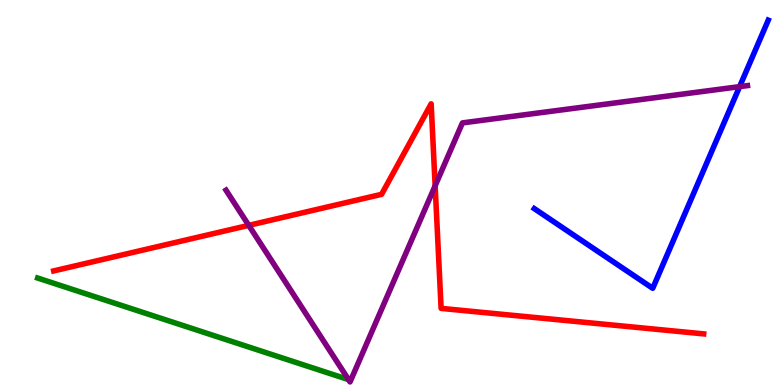[{'lines': ['blue', 'red'], 'intersections': []}, {'lines': ['green', 'red'], 'intersections': []}, {'lines': ['purple', 'red'], 'intersections': [{'x': 3.21, 'y': 4.15}, {'x': 5.61, 'y': 5.17}]}, {'lines': ['blue', 'green'], 'intersections': []}, {'lines': ['blue', 'purple'], 'intersections': [{'x': 9.54, 'y': 7.75}]}, {'lines': ['green', 'purple'], 'intersections': []}]